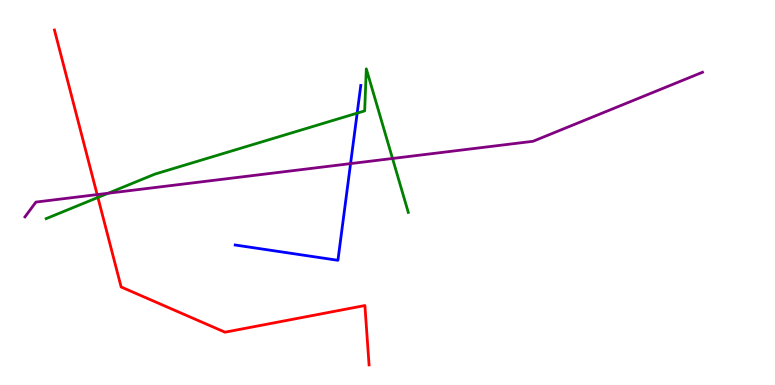[{'lines': ['blue', 'red'], 'intersections': []}, {'lines': ['green', 'red'], 'intersections': [{'x': 1.26, 'y': 4.87}]}, {'lines': ['purple', 'red'], 'intersections': [{'x': 1.25, 'y': 4.95}]}, {'lines': ['blue', 'green'], 'intersections': [{'x': 4.61, 'y': 7.06}]}, {'lines': ['blue', 'purple'], 'intersections': [{'x': 4.52, 'y': 5.75}]}, {'lines': ['green', 'purple'], 'intersections': [{'x': 1.4, 'y': 4.98}, {'x': 5.06, 'y': 5.88}]}]